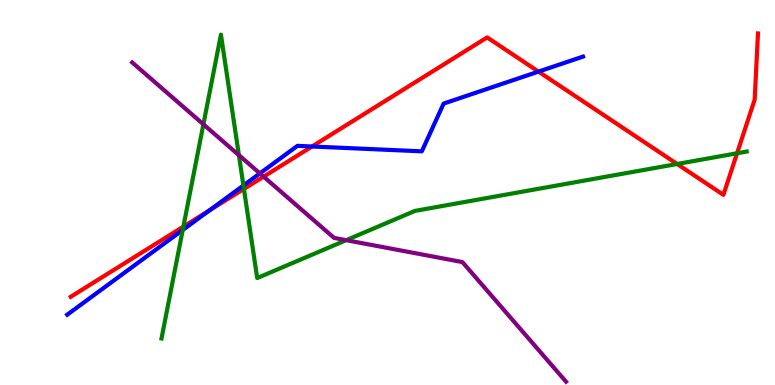[{'lines': ['blue', 'red'], 'intersections': [{'x': 2.7, 'y': 4.53}, {'x': 4.03, 'y': 6.2}, {'x': 6.95, 'y': 8.14}]}, {'lines': ['green', 'red'], 'intersections': [{'x': 2.37, 'y': 4.11}, {'x': 3.15, 'y': 5.09}, {'x': 8.74, 'y': 5.74}, {'x': 9.51, 'y': 6.02}]}, {'lines': ['purple', 'red'], 'intersections': [{'x': 3.4, 'y': 5.41}]}, {'lines': ['blue', 'green'], 'intersections': [{'x': 2.36, 'y': 4.03}, {'x': 3.14, 'y': 5.18}]}, {'lines': ['blue', 'purple'], 'intersections': [{'x': 3.35, 'y': 5.5}]}, {'lines': ['green', 'purple'], 'intersections': [{'x': 2.62, 'y': 6.77}, {'x': 3.08, 'y': 5.97}, {'x': 4.47, 'y': 3.76}]}]